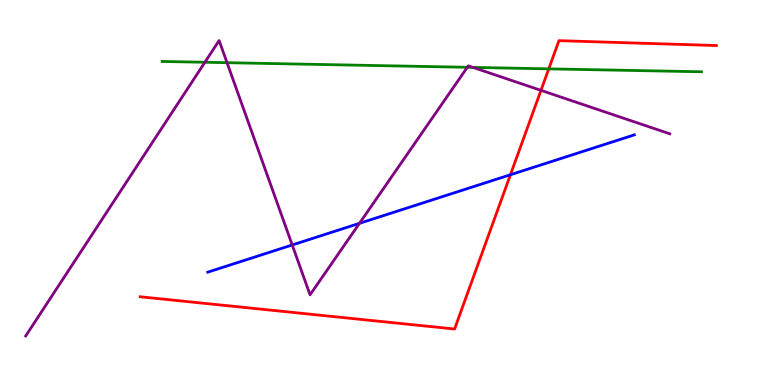[{'lines': ['blue', 'red'], 'intersections': [{'x': 6.59, 'y': 5.46}]}, {'lines': ['green', 'red'], 'intersections': [{'x': 7.08, 'y': 8.21}]}, {'lines': ['purple', 'red'], 'intersections': [{'x': 6.98, 'y': 7.65}]}, {'lines': ['blue', 'green'], 'intersections': []}, {'lines': ['blue', 'purple'], 'intersections': [{'x': 3.77, 'y': 3.64}, {'x': 4.64, 'y': 4.2}]}, {'lines': ['green', 'purple'], 'intersections': [{'x': 2.64, 'y': 8.38}, {'x': 2.93, 'y': 8.37}, {'x': 6.03, 'y': 8.25}, {'x': 6.1, 'y': 8.25}]}]